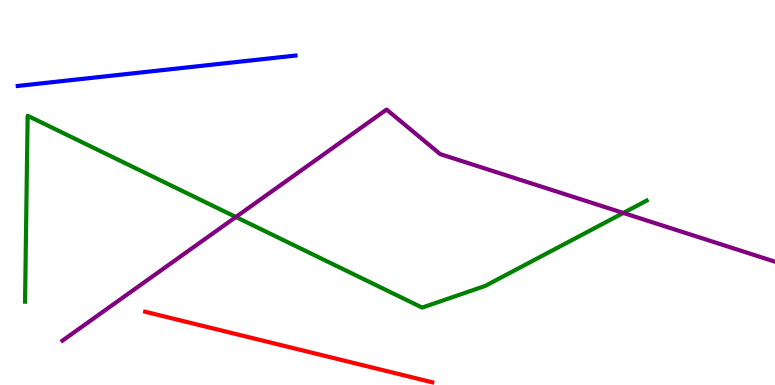[{'lines': ['blue', 'red'], 'intersections': []}, {'lines': ['green', 'red'], 'intersections': []}, {'lines': ['purple', 'red'], 'intersections': []}, {'lines': ['blue', 'green'], 'intersections': []}, {'lines': ['blue', 'purple'], 'intersections': []}, {'lines': ['green', 'purple'], 'intersections': [{'x': 3.04, 'y': 4.36}, {'x': 8.04, 'y': 4.47}]}]